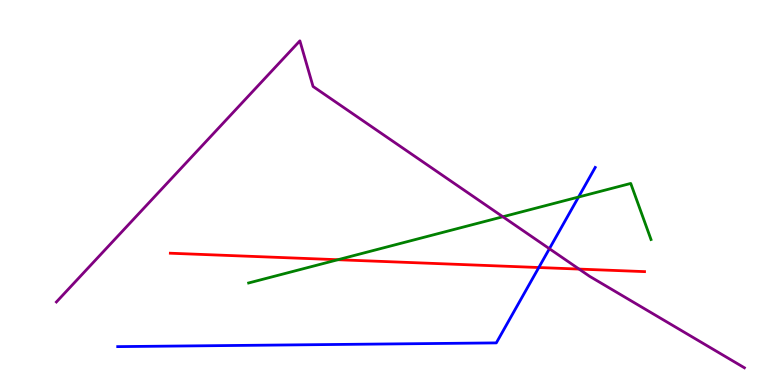[{'lines': ['blue', 'red'], 'intersections': [{'x': 6.95, 'y': 3.05}]}, {'lines': ['green', 'red'], 'intersections': [{'x': 4.36, 'y': 3.25}]}, {'lines': ['purple', 'red'], 'intersections': [{'x': 7.47, 'y': 3.01}]}, {'lines': ['blue', 'green'], 'intersections': [{'x': 7.46, 'y': 4.88}]}, {'lines': ['blue', 'purple'], 'intersections': [{'x': 7.09, 'y': 3.54}]}, {'lines': ['green', 'purple'], 'intersections': [{'x': 6.49, 'y': 4.37}]}]